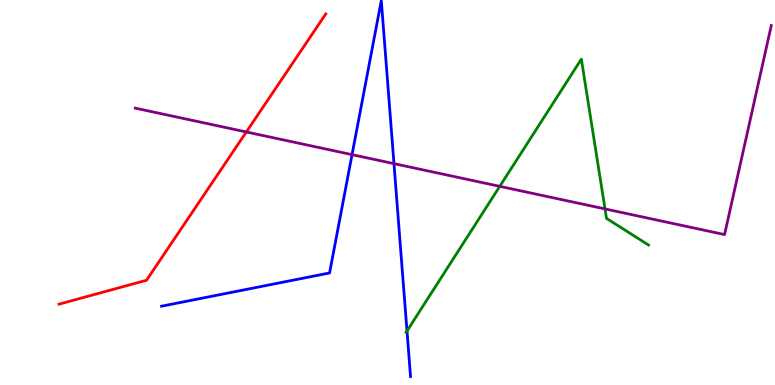[{'lines': ['blue', 'red'], 'intersections': []}, {'lines': ['green', 'red'], 'intersections': []}, {'lines': ['purple', 'red'], 'intersections': [{'x': 3.18, 'y': 6.57}]}, {'lines': ['blue', 'green'], 'intersections': [{'x': 5.25, 'y': 1.4}]}, {'lines': ['blue', 'purple'], 'intersections': [{'x': 4.54, 'y': 5.98}, {'x': 5.08, 'y': 5.75}]}, {'lines': ['green', 'purple'], 'intersections': [{'x': 6.45, 'y': 5.16}, {'x': 7.81, 'y': 4.57}]}]